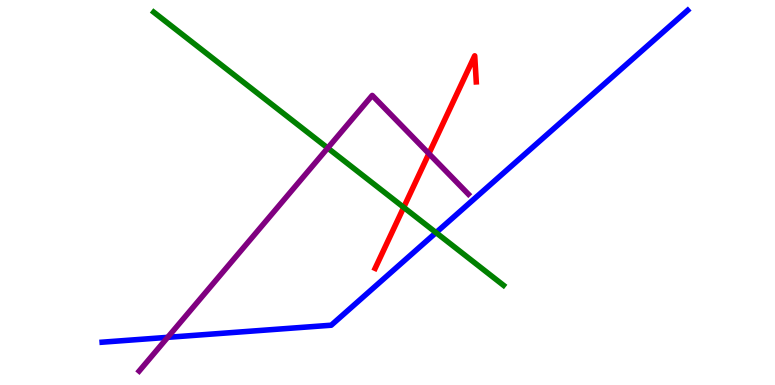[{'lines': ['blue', 'red'], 'intersections': []}, {'lines': ['green', 'red'], 'intersections': [{'x': 5.21, 'y': 4.61}]}, {'lines': ['purple', 'red'], 'intersections': [{'x': 5.53, 'y': 6.01}]}, {'lines': ['blue', 'green'], 'intersections': [{'x': 5.63, 'y': 3.96}]}, {'lines': ['blue', 'purple'], 'intersections': [{'x': 2.16, 'y': 1.24}]}, {'lines': ['green', 'purple'], 'intersections': [{'x': 4.23, 'y': 6.15}]}]